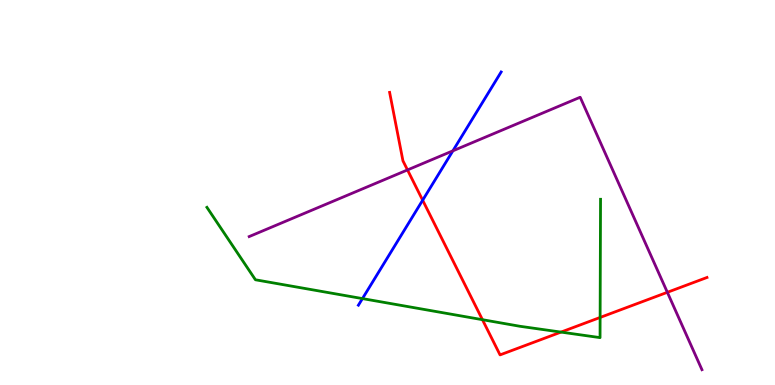[{'lines': ['blue', 'red'], 'intersections': [{'x': 5.45, 'y': 4.8}]}, {'lines': ['green', 'red'], 'intersections': [{'x': 6.22, 'y': 1.7}, {'x': 7.24, 'y': 1.37}, {'x': 7.74, 'y': 1.75}]}, {'lines': ['purple', 'red'], 'intersections': [{'x': 5.26, 'y': 5.59}, {'x': 8.61, 'y': 2.41}]}, {'lines': ['blue', 'green'], 'intersections': [{'x': 4.68, 'y': 2.24}]}, {'lines': ['blue', 'purple'], 'intersections': [{'x': 5.84, 'y': 6.08}]}, {'lines': ['green', 'purple'], 'intersections': []}]